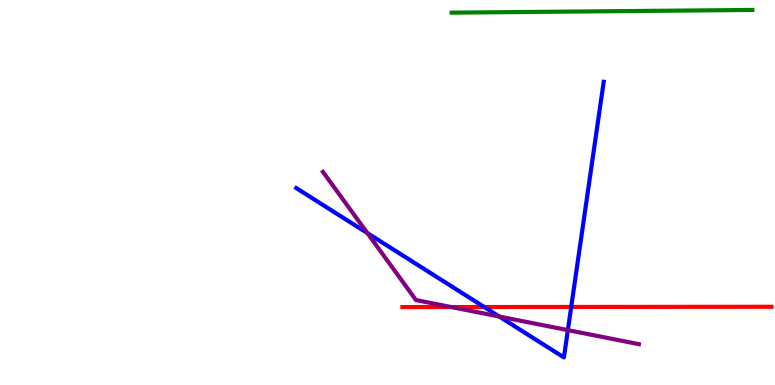[{'lines': ['blue', 'red'], 'intersections': [{'x': 6.25, 'y': 2.03}, {'x': 7.37, 'y': 2.03}]}, {'lines': ['green', 'red'], 'intersections': []}, {'lines': ['purple', 'red'], 'intersections': [{'x': 5.82, 'y': 2.02}]}, {'lines': ['blue', 'green'], 'intersections': []}, {'lines': ['blue', 'purple'], 'intersections': [{'x': 4.74, 'y': 3.95}, {'x': 6.44, 'y': 1.78}, {'x': 7.33, 'y': 1.43}]}, {'lines': ['green', 'purple'], 'intersections': []}]